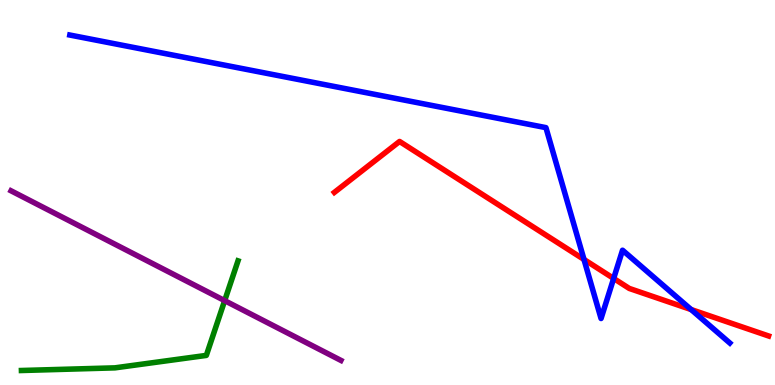[{'lines': ['blue', 'red'], 'intersections': [{'x': 7.54, 'y': 3.26}, {'x': 7.92, 'y': 2.77}, {'x': 8.92, 'y': 1.96}]}, {'lines': ['green', 'red'], 'intersections': []}, {'lines': ['purple', 'red'], 'intersections': []}, {'lines': ['blue', 'green'], 'intersections': []}, {'lines': ['blue', 'purple'], 'intersections': []}, {'lines': ['green', 'purple'], 'intersections': [{'x': 2.9, 'y': 2.19}]}]